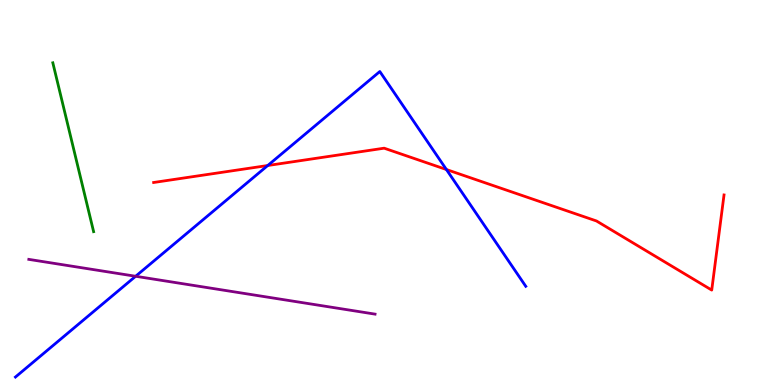[{'lines': ['blue', 'red'], 'intersections': [{'x': 3.45, 'y': 5.7}, {'x': 5.76, 'y': 5.6}]}, {'lines': ['green', 'red'], 'intersections': []}, {'lines': ['purple', 'red'], 'intersections': []}, {'lines': ['blue', 'green'], 'intersections': []}, {'lines': ['blue', 'purple'], 'intersections': [{'x': 1.75, 'y': 2.82}]}, {'lines': ['green', 'purple'], 'intersections': []}]